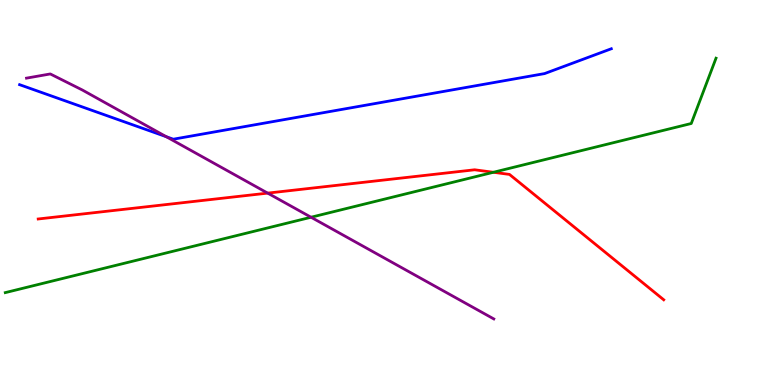[{'lines': ['blue', 'red'], 'intersections': []}, {'lines': ['green', 'red'], 'intersections': [{'x': 6.37, 'y': 5.53}]}, {'lines': ['purple', 'red'], 'intersections': [{'x': 3.45, 'y': 4.98}]}, {'lines': ['blue', 'green'], 'intersections': []}, {'lines': ['blue', 'purple'], 'intersections': [{'x': 2.15, 'y': 6.45}]}, {'lines': ['green', 'purple'], 'intersections': [{'x': 4.01, 'y': 4.36}]}]